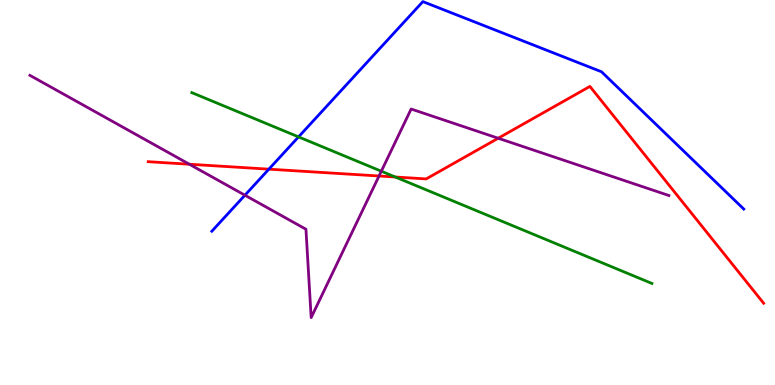[{'lines': ['blue', 'red'], 'intersections': [{'x': 3.47, 'y': 5.61}]}, {'lines': ['green', 'red'], 'intersections': [{'x': 5.1, 'y': 5.4}]}, {'lines': ['purple', 'red'], 'intersections': [{'x': 2.44, 'y': 5.73}, {'x': 4.89, 'y': 5.43}, {'x': 6.43, 'y': 6.41}]}, {'lines': ['blue', 'green'], 'intersections': [{'x': 3.85, 'y': 6.44}]}, {'lines': ['blue', 'purple'], 'intersections': [{'x': 3.16, 'y': 4.93}]}, {'lines': ['green', 'purple'], 'intersections': [{'x': 4.92, 'y': 5.55}]}]